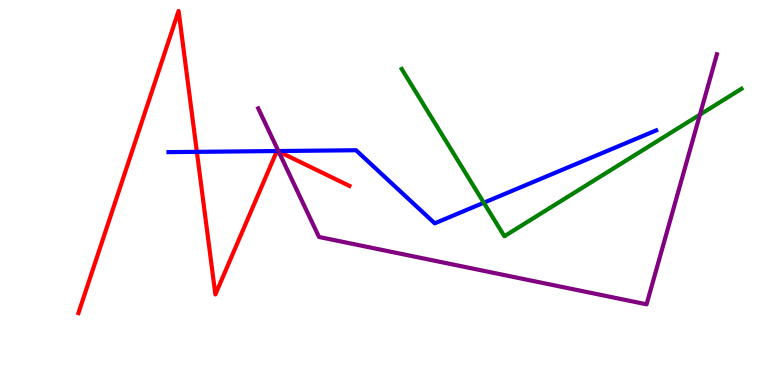[{'lines': ['blue', 'red'], 'intersections': [{'x': 2.54, 'y': 6.06}, {'x': 3.57, 'y': 6.08}, {'x': 3.58, 'y': 6.08}]}, {'lines': ['green', 'red'], 'intersections': []}, {'lines': ['purple', 'red'], 'intersections': [{'x': 3.59, 'y': 6.06}]}, {'lines': ['blue', 'green'], 'intersections': [{'x': 6.24, 'y': 4.73}]}, {'lines': ['blue', 'purple'], 'intersections': [{'x': 3.59, 'y': 6.08}]}, {'lines': ['green', 'purple'], 'intersections': [{'x': 9.03, 'y': 7.02}]}]